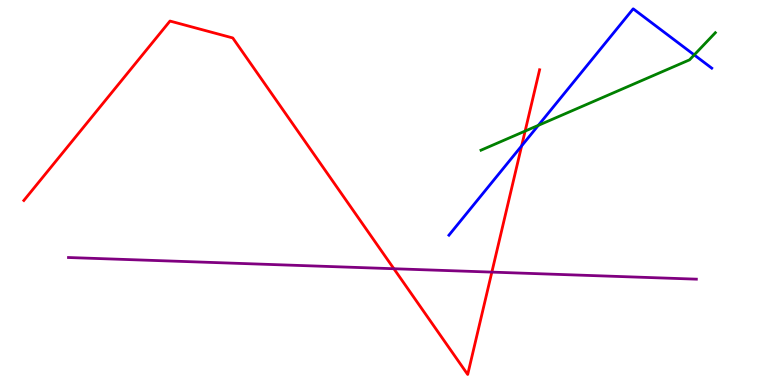[{'lines': ['blue', 'red'], 'intersections': [{'x': 6.73, 'y': 6.21}]}, {'lines': ['green', 'red'], 'intersections': [{'x': 6.78, 'y': 6.6}]}, {'lines': ['purple', 'red'], 'intersections': [{'x': 5.08, 'y': 3.02}, {'x': 6.35, 'y': 2.93}]}, {'lines': ['blue', 'green'], 'intersections': [{'x': 6.95, 'y': 6.74}, {'x': 8.96, 'y': 8.57}]}, {'lines': ['blue', 'purple'], 'intersections': []}, {'lines': ['green', 'purple'], 'intersections': []}]